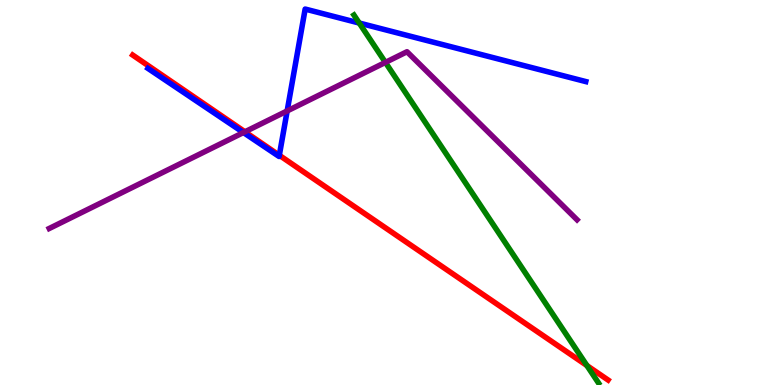[{'lines': ['blue', 'red'], 'intersections': [{'x': 3.6, 'y': 5.97}]}, {'lines': ['green', 'red'], 'intersections': [{'x': 7.57, 'y': 0.505}]}, {'lines': ['purple', 'red'], 'intersections': [{'x': 3.16, 'y': 6.58}]}, {'lines': ['blue', 'green'], 'intersections': [{'x': 4.64, 'y': 9.4}]}, {'lines': ['blue', 'purple'], 'intersections': [{'x': 3.14, 'y': 6.56}, {'x': 3.71, 'y': 7.12}]}, {'lines': ['green', 'purple'], 'intersections': [{'x': 4.97, 'y': 8.38}]}]